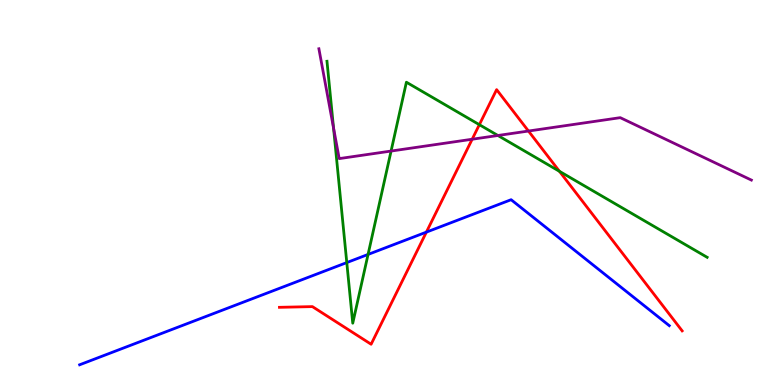[{'lines': ['blue', 'red'], 'intersections': [{'x': 5.5, 'y': 3.97}]}, {'lines': ['green', 'red'], 'intersections': [{'x': 6.19, 'y': 6.76}, {'x': 7.22, 'y': 5.55}]}, {'lines': ['purple', 'red'], 'intersections': [{'x': 6.09, 'y': 6.38}, {'x': 6.82, 'y': 6.6}]}, {'lines': ['blue', 'green'], 'intersections': [{'x': 4.47, 'y': 3.18}, {'x': 4.75, 'y': 3.39}]}, {'lines': ['blue', 'purple'], 'intersections': []}, {'lines': ['green', 'purple'], 'intersections': [{'x': 4.3, 'y': 6.68}, {'x': 5.05, 'y': 6.08}, {'x': 6.42, 'y': 6.48}]}]